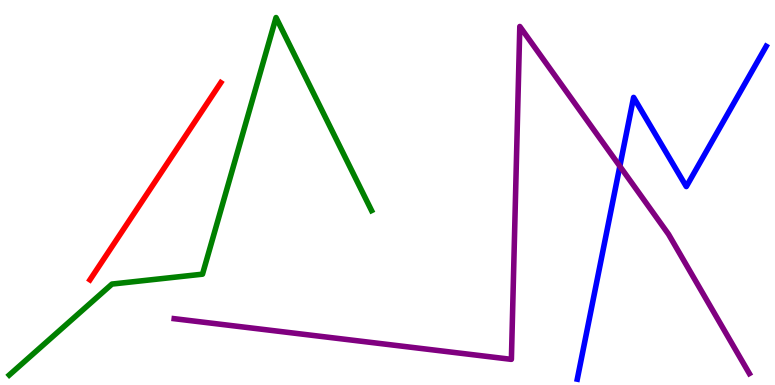[{'lines': ['blue', 'red'], 'intersections': []}, {'lines': ['green', 'red'], 'intersections': []}, {'lines': ['purple', 'red'], 'intersections': []}, {'lines': ['blue', 'green'], 'intersections': []}, {'lines': ['blue', 'purple'], 'intersections': [{'x': 8.0, 'y': 5.68}]}, {'lines': ['green', 'purple'], 'intersections': []}]